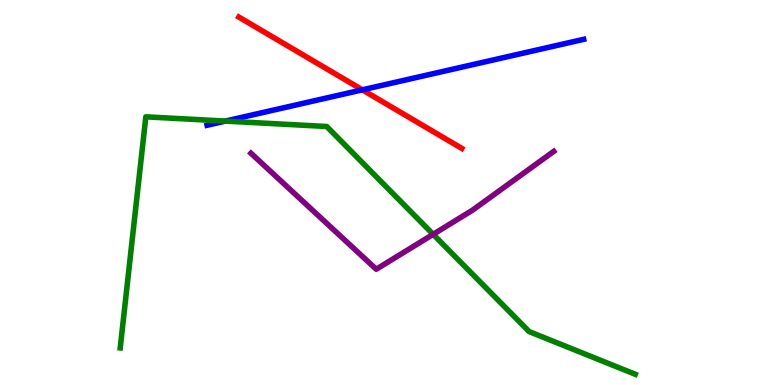[{'lines': ['blue', 'red'], 'intersections': [{'x': 4.68, 'y': 7.67}]}, {'lines': ['green', 'red'], 'intersections': []}, {'lines': ['purple', 'red'], 'intersections': []}, {'lines': ['blue', 'green'], 'intersections': [{'x': 2.91, 'y': 6.86}]}, {'lines': ['blue', 'purple'], 'intersections': []}, {'lines': ['green', 'purple'], 'intersections': [{'x': 5.59, 'y': 3.91}]}]